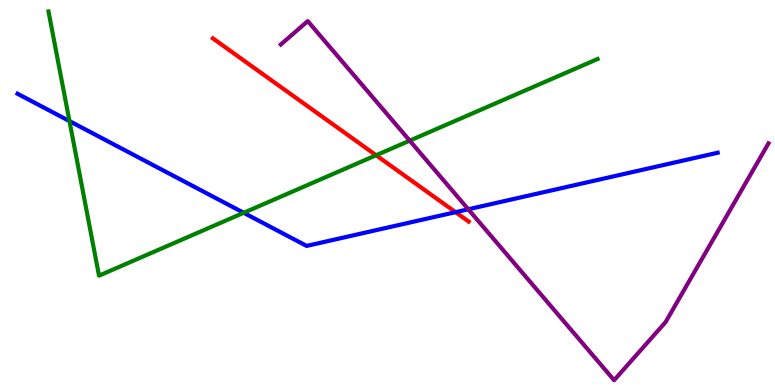[{'lines': ['blue', 'red'], 'intersections': [{'x': 5.88, 'y': 4.49}]}, {'lines': ['green', 'red'], 'intersections': [{'x': 4.85, 'y': 5.97}]}, {'lines': ['purple', 'red'], 'intersections': []}, {'lines': ['blue', 'green'], 'intersections': [{'x': 0.896, 'y': 6.86}, {'x': 3.14, 'y': 4.47}]}, {'lines': ['blue', 'purple'], 'intersections': [{'x': 6.04, 'y': 4.56}]}, {'lines': ['green', 'purple'], 'intersections': [{'x': 5.29, 'y': 6.35}]}]